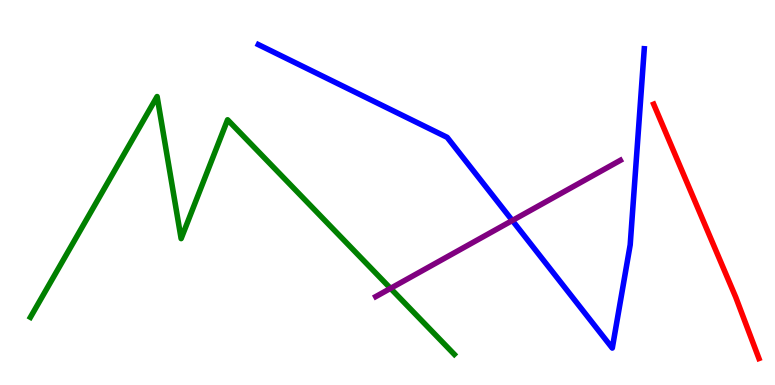[{'lines': ['blue', 'red'], 'intersections': []}, {'lines': ['green', 'red'], 'intersections': []}, {'lines': ['purple', 'red'], 'intersections': []}, {'lines': ['blue', 'green'], 'intersections': []}, {'lines': ['blue', 'purple'], 'intersections': [{'x': 6.61, 'y': 4.27}]}, {'lines': ['green', 'purple'], 'intersections': [{'x': 5.04, 'y': 2.51}]}]